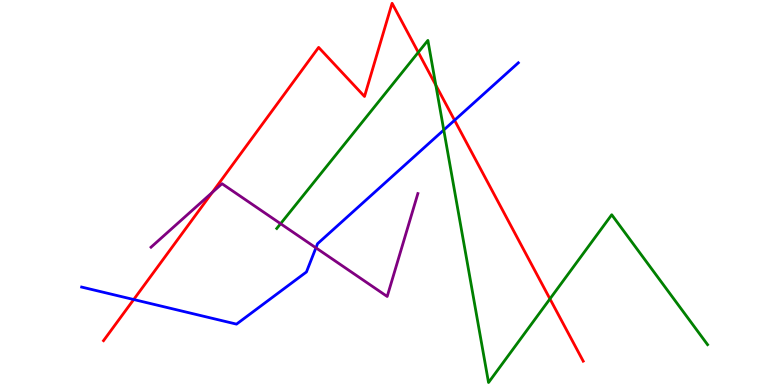[{'lines': ['blue', 'red'], 'intersections': [{'x': 1.73, 'y': 2.22}, {'x': 5.87, 'y': 6.88}]}, {'lines': ['green', 'red'], 'intersections': [{'x': 5.4, 'y': 8.64}, {'x': 5.62, 'y': 7.79}, {'x': 7.1, 'y': 2.24}]}, {'lines': ['purple', 'red'], 'intersections': [{'x': 2.74, 'y': 5.0}]}, {'lines': ['blue', 'green'], 'intersections': [{'x': 5.73, 'y': 6.62}]}, {'lines': ['blue', 'purple'], 'intersections': [{'x': 4.08, 'y': 3.56}]}, {'lines': ['green', 'purple'], 'intersections': [{'x': 3.62, 'y': 4.19}]}]